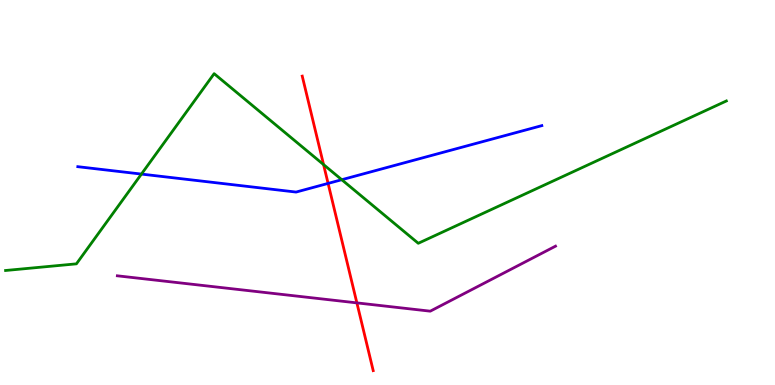[{'lines': ['blue', 'red'], 'intersections': [{'x': 4.23, 'y': 5.24}]}, {'lines': ['green', 'red'], 'intersections': [{'x': 4.17, 'y': 5.72}]}, {'lines': ['purple', 'red'], 'intersections': [{'x': 4.6, 'y': 2.13}]}, {'lines': ['blue', 'green'], 'intersections': [{'x': 1.82, 'y': 5.48}, {'x': 4.41, 'y': 5.33}]}, {'lines': ['blue', 'purple'], 'intersections': []}, {'lines': ['green', 'purple'], 'intersections': []}]